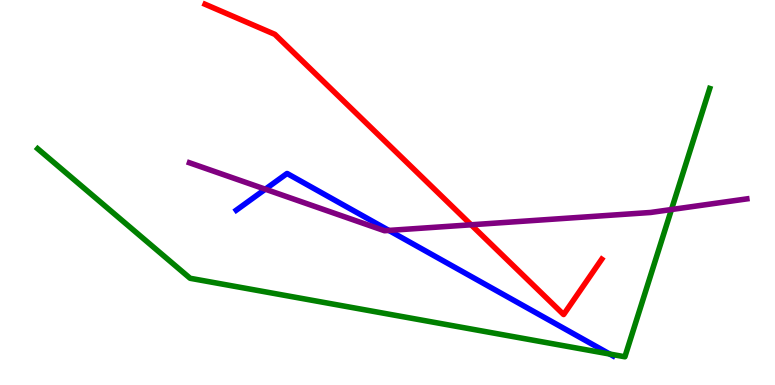[{'lines': ['blue', 'red'], 'intersections': []}, {'lines': ['green', 'red'], 'intersections': []}, {'lines': ['purple', 'red'], 'intersections': [{'x': 6.08, 'y': 4.16}]}, {'lines': ['blue', 'green'], 'intersections': [{'x': 7.87, 'y': 0.804}]}, {'lines': ['blue', 'purple'], 'intersections': [{'x': 3.42, 'y': 5.09}, {'x': 5.02, 'y': 4.01}]}, {'lines': ['green', 'purple'], 'intersections': [{'x': 8.66, 'y': 4.56}]}]